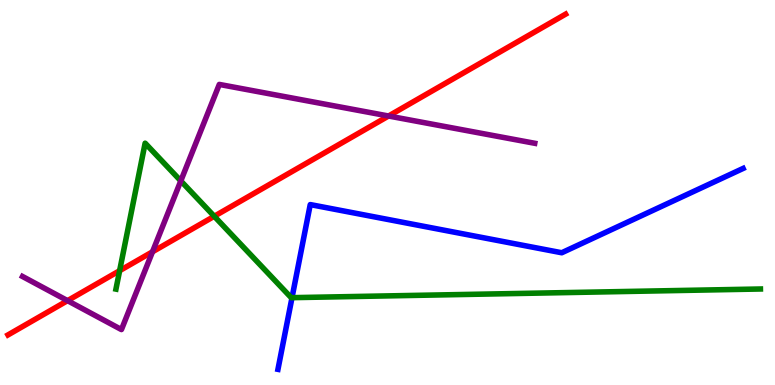[{'lines': ['blue', 'red'], 'intersections': []}, {'lines': ['green', 'red'], 'intersections': [{'x': 1.54, 'y': 2.97}, {'x': 2.76, 'y': 4.38}]}, {'lines': ['purple', 'red'], 'intersections': [{'x': 0.872, 'y': 2.19}, {'x': 1.97, 'y': 3.46}, {'x': 5.01, 'y': 6.99}]}, {'lines': ['blue', 'green'], 'intersections': [{'x': 3.77, 'y': 2.27}]}, {'lines': ['blue', 'purple'], 'intersections': []}, {'lines': ['green', 'purple'], 'intersections': [{'x': 2.33, 'y': 5.3}]}]